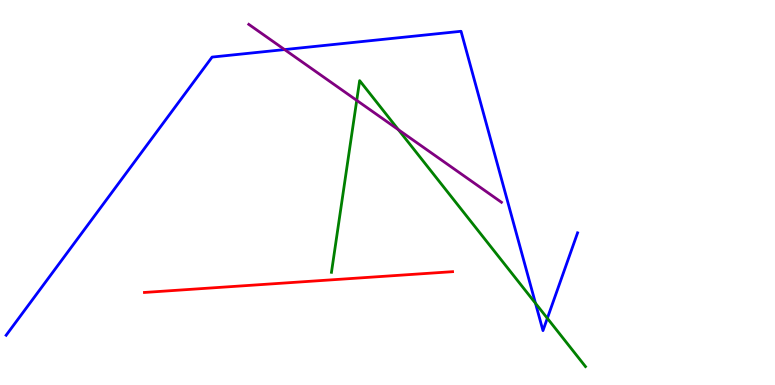[{'lines': ['blue', 'red'], 'intersections': []}, {'lines': ['green', 'red'], 'intersections': []}, {'lines': ['purple', 'red'], 'intersections': []}, {'lines': ['blue', 'green'], 'intersections': [{'x': 6.91, 'y': 2.12}, {'x': 7.06, 'y': 1.73}]}, {'lines': ['blue', 'purple'], 'intersections': [{'x': 3.67, 'y': 8.71}]}, {'lines': ['green', 'purple'], 'intersections': [{'x': 4.6, 'y': 7.39}, {'x': 5.14, 'y': 6.63}]}]